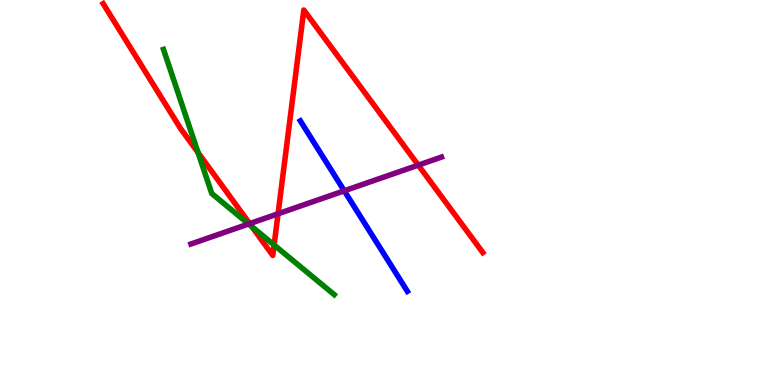[{'lines': ['blue', 'red'], 'intersections': []}, {'lines': ['green', 'red'], 'intersections': [{'x': 2.56, 'y': 6.04}, {'x': 3.25, 'y': 4.11}, {'x': 3.54, 'y': 3.64}]}, {'lines': ['purple', 'red'], 'intersections': [{'x': 3.22, 'y': 4.19}, {'x': 3.59, 'y': 4.45}, {'x': 5.4, 'y': 5.71}]}, {'lines': ['blue', 'green'], 'intersections': []}, {'lines': ['blue', 'purple'], 'intersections': [{'x': 4.44, 'y': 5.04}]}, {'lines': ['green', 'purple'], 'intersections': [{'x': 3.21, 'y': 4.18}]}]